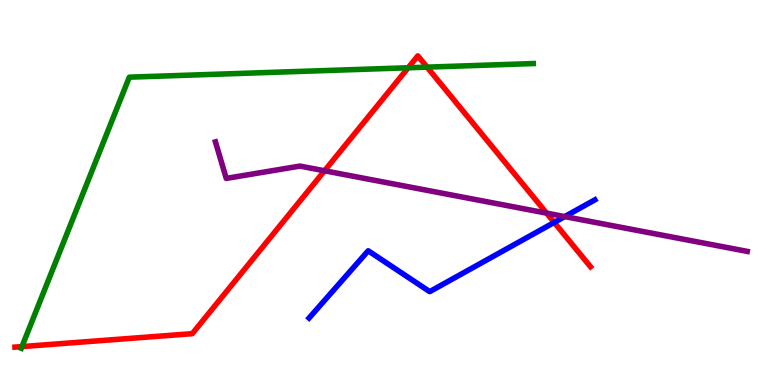[{'lines': ['blue', 'red'], 'intersections': [{'x': 7.15, 'y': 4.22}]}, {'lines': ['green', 'red'], 'intersections': [{'x': 0.283, 'y': 0.998}, {'x': 5.27, 'y': 8.24}, {'x': 5.51, 'y': 8.26}]}, {'lines': ['purple', 'red'], 'intersections': [{'x': 4.19, 'y': 5.56}, {'x': 7.05, 'y': 4.46}]}, {'lines': ['blue', 'green'], 'intersections': []}, {'lines': ['blue', 'purple'], 'intersections': [{'x': 7.29, 'y': 4.37}]}, {'lines': ['green', 'purple'], 'intersections': []}]